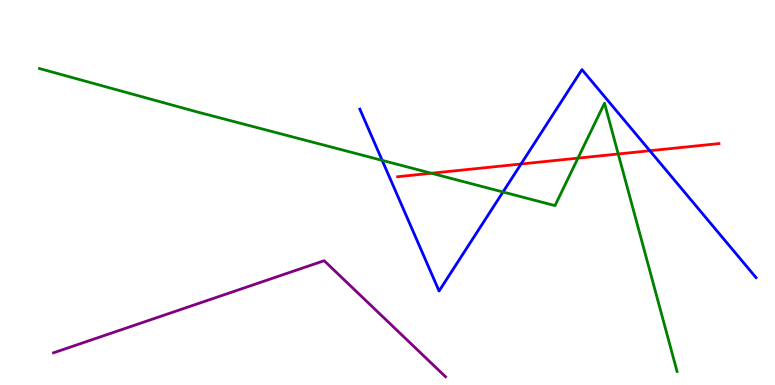[{'lines': ['blue', 'red'], 'intersections': [{'x': 6.72, 'y': 5.74}, {'x': 8.39, 'y': 6.09}]}, {'lines': ['green', 'red'], 'intersections': [{'x': 5.57, 'y': 5.5}, {'x': 7.46, 'y': 5.89}, {'x': 7.98, 'y': 6.0}]}, {'lines': ['purple', 'red'], 'intersections': []}, {'lines': ['blue', 'green'], 'intersections': [{'x': 4.93, 'y': 5.83}, {'x': 6.49, 'y': 5.01}]}, {'lines': ['blue', 'purple'], 'intersections': []}, {'lines': ['green', 'purple'], 'intersections': []}]